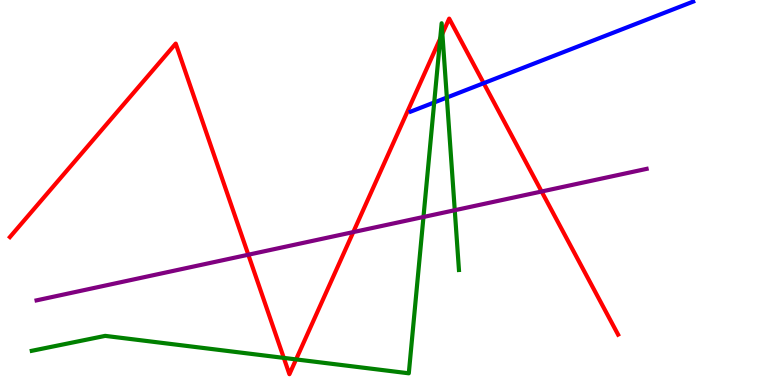[{'lines': ['blue', 'red'], 'intersections': [{'x': 6.24, 'y': 7.84}]}, {'lines': ['green', 'red'], 'intersections': [{'x': 3.66, 'y': 0.704}, {'x': 3.82, 'y': 0.665}, {'x': 5.68, 'y': 9.0}, {'x': 5.71, 'y': 9.12}]}, {'lines': ['purple', 'red'], 'intersections': [{'x': 3.2, 'y': 3.38}, {'x': 4.56, 'y': 3.97}, {'x': 6.99, 'y': 5.03}]}, {'lines': ['blue', 'green'], 'intersections': [{'x': 5.6, 'y': 7.34}, {'x': 5.77, 'y': 7.47}]}, {'lines': ['blue', 'purple'], 'intersections': []}, {'lines': ['green', 'purple'], 'intersections': [{'x': 5.46, 'y': 4.36}, {'x': 5.87, 'y': 4.54}]}]